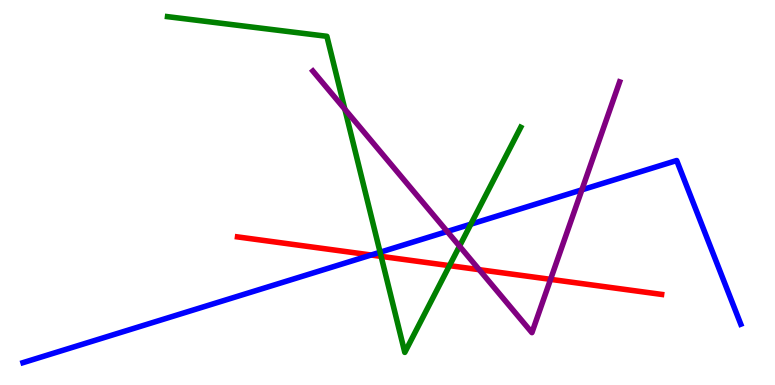[{'lines': ['blue', 'red'], 'intersections': [{'x': 4.79, 'y': 3.38}]}, {'lines': ['green', 'red'], 'intersections': [{'x': 4.92, 'y': 3.34}, {'x': 5.8, 'y': 3.1}]}, {'lines': ['purple', 'red'], 'intersections': [{'x': 6.18, 'y': 3.0}, {'x': 7.1, 'y': 2.74}]}, {'lines': ['blue', 'green'], 'intersections': [{'x': 4.9, 'y': 3.45}, {'x': 6.08, 'y': 4.18}]}, {'lines': ['blue', 'purple'], 'intersections': [{'x': 5.77, 'y': 3.99}, {'x': 7.51, 'y': 5.07}]}, {'lines': ['green', 'purple'], 'intersections': [{'x': 4.45, 'y': 7.16}, {'x': 5.93, 'y': 3.61}]}]